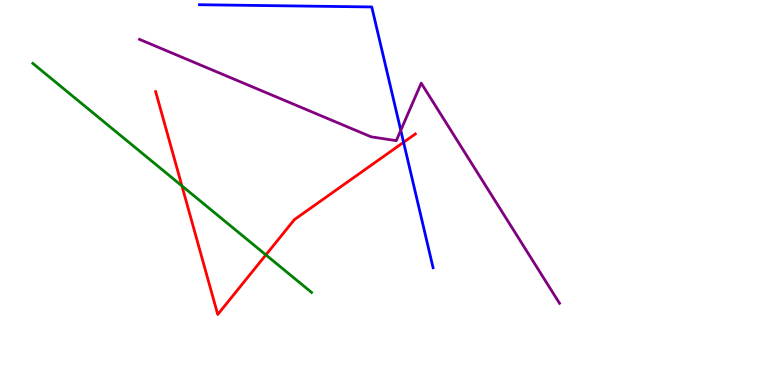[{'lines': ['blue', 'red'], 'intersections': [{'x': 5.21, 'y': 6.3}]}, {'lines': ['green', 'red'], 'intersections': [{'x': 2.35, 'y': 5.17}, {'x': 3.43, 'y': 3.38}]}, {'lines': ['purple', 'red'], 'intersections': []}, {'lines': ['blue', 'green'], 'intersections': []}, {'lines': ['blue', 'purple'], 'intersections': [{'x': 5.17, 'y': 6.61}]}, {'lines': ['green', 'purple'], 'intersections': []}]